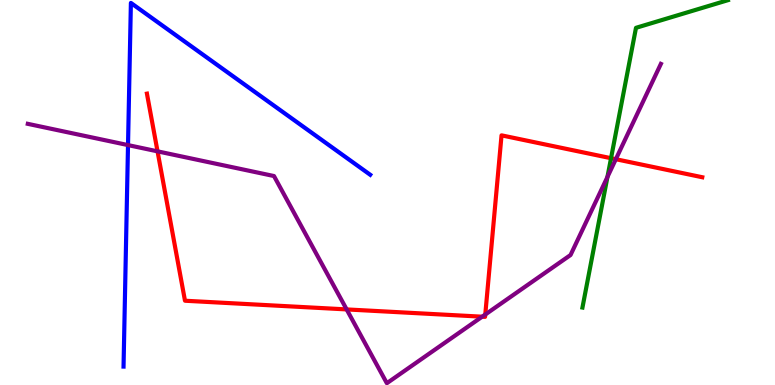[{'lines': ['blue', 'red'], 'intersections': []}, {'lines': ['green', 'red'], 'intersections': [{'x': 7.88, 'y': 5.89}]}, {'lines': ['purple', 'red'], 'intersections': [{'x': 2.03, 'y': 6.07}, {'x': 4.47, 'y': 1.96}, {'x': 6.22, 'y': 1.77}, {'x': 6.26, 'y': 1.83}, {'x': 7.95, 'y': 5.86}]}, {'lines': ['blue', 'green'], 'intersections': []}, {'lines': ['blue', 'purple'], 'intersections': [{'x': 1.65, 'y': 6.23}]}, {'lines': ['green', 'purple'], 'intersections': [{'x': 7.84, 'y': 5.4}]}]